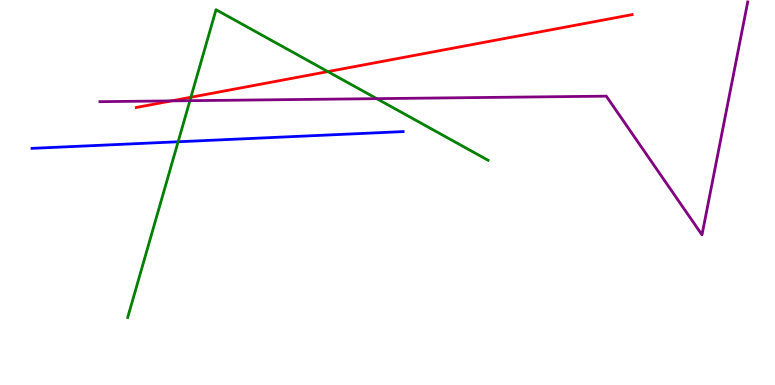[{'lines': ['blue', 'red'], 'intersections': []}, {'lines': ['green', 'red'], 'intersections': [{'x': 2.46, 'y': 7.47}, {'x': 4.23, 'y': 8.14}]}, {'lines': ['purple', 'red'], 'intersections': [{'x': 2.21, 'y': 7.38}]}, {'lines': ['blue', 'green'], 'intersections': [{'x': 2.3, 'y': 6.32}]}, {'lines': ['blue', 'purple'], 'intersections': []}, {'lines': ['green', 'purple'], 'intersections': [{'x': 2.45, 'y': 7.38}, {'x': 4.86, 'y': 7.44}]}]